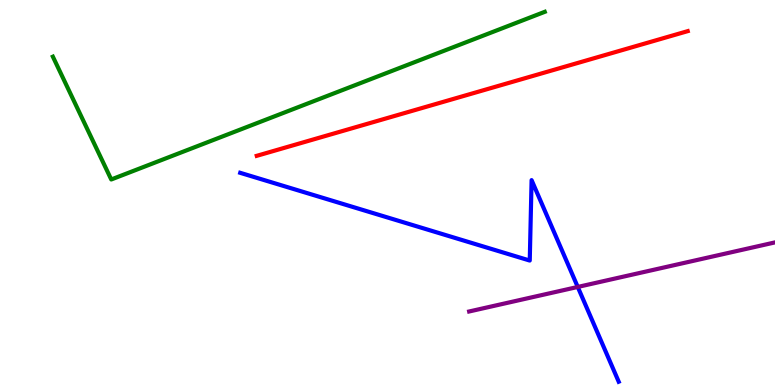[{'lines': ['blue', 'red'], 'intersections': []}, {'lines': ['green', 'red'], 'intersections': []}, {'lines': ['purple', 'red'], 'intersections': []}, {'lines': ['blue', 'green'], 'intersections': []}, {'lines': ['blue', 'purple'], 'intersections': [{'x': 7.45, 'y': 2.55}]}, {'lines': ['green', 'purple'], 'intersections': []}]